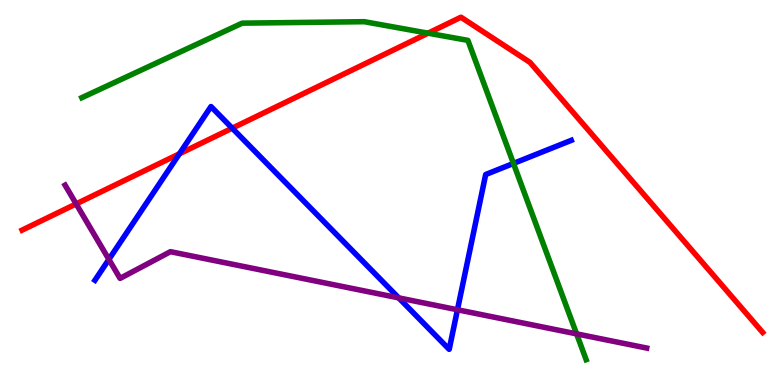[{'lines': ['blue', 'red'], 'intersections': [{'x': 2.31, 'y': 6.0}, {'x': 3.0, 'y': 6.67}]}, {'lines': ['green', 'red'], 'intersections': [{'x': 5.52, 'y': 9.14}]}, {'lines': ['purple', 'red'], 'intersections': [{'x': 0.983, 'y': 4.7}]}, {'lines': ['blue', 'green'], 'intersections': [{'x': 6.63, 'y': 5.76}]}, {'lines': ['blue', 'purple'], 'intersections': [{'x': 1.4, 'y': 3.26}, {'x': 5.14, 'y': 2.26}, {'x': 5.9, 'y': 1.95}]}, {'lines': ['green', 'purple'], 'intersections': [{'x': 7.44, 'y': 1.33}]}]